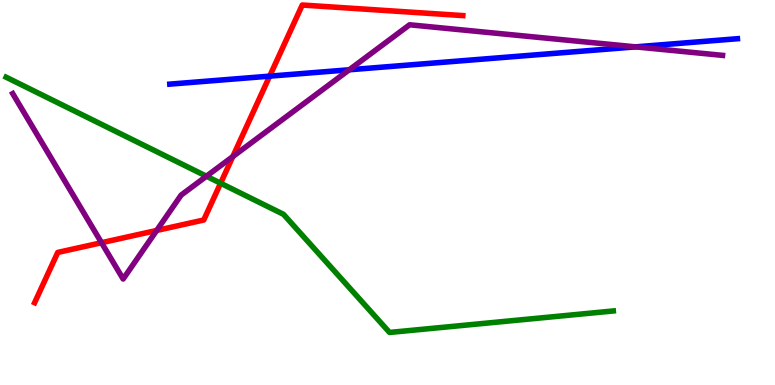[{'lines': ['blue', 'red'], 'intersections': [{'x': 3.48, 'y': 8.02}]}, {'lines': ['green', 'red'], 'intersections': [{'x': 2.85, 'y': 5.24}]}, {'lines': ['purple', 'red'], 'intersections': [{'x': 1.31, 'y': 3.7}, {'x': 2.02, 'y': 4.01}, {'x': 3.0, 'y': 5.93}]}, {'lines': ['blue', 'green'], 'intersections': []}, {'lines': ['blue', 'purple'], 'intersections': [{'x': 4.51, 'y': 8.19}, {'x': 8.2, 'y': 8.78}]}, {'lines': ['green', 'purple'], 'intersections': [{'x': 2.66, 'y': 5.42}]}]